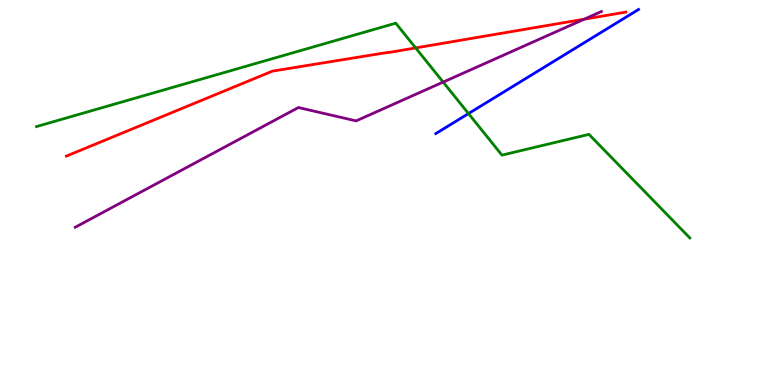[{'lines': ['blue', 'red'], 'intersections': []}, {'lines': ['green', 'red'], 'intersections': [{'x': 5.36, 'y': 8.76}]}, {'lines': ['purple', 'red'], 'intersections': [{'x': 7.54, 'y': 9.5}]}, {'lines': ['blue', 'green'], 'intersections': [{'x': 6.05, 'y': 7.05}]}, {'lines': ['blue', 'purple'], 'intersections': []}, {'lines': ['green', 'purple'], 'intersections': [{'x': 5.72, 'y': 7.87}]}]